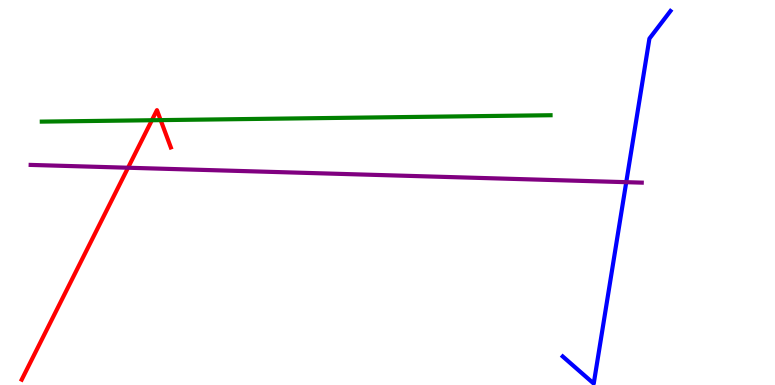[{'lines': ['blue', 'red'], 'intersections': []}, {'lines': ['green', 'red'], 'intersections': [{'x': 1.96, 'y': 6.88}, {'x': 2.07, 'y': 6.88}]}, {'lines': ['purple', 'red'], 'intersections': [{'x': 1.65, 'y': 5.64}]}, {'lines': ['blue', 'green'], 'intersections': []}, {'lines': ['blue', 'purple'], 'intersections': [{'x': 8.08, 'y': 5.27}]}, {'lines': ['green', 'purple'], 'intersections': []}]